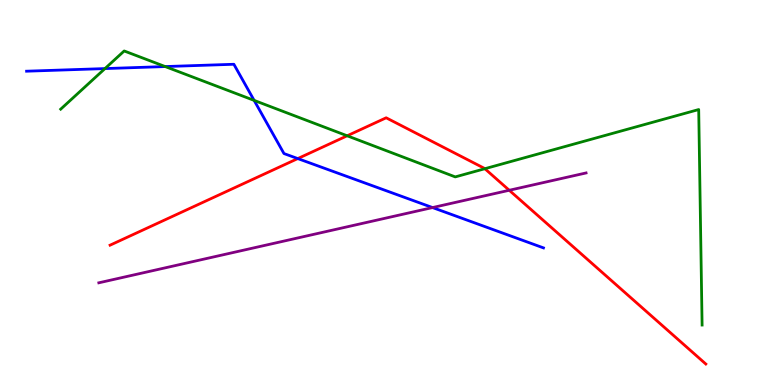[{'lines': ['blue', 'red'], 'intersections': [{'x': 3.84, 'y': 5.88}]}, {'lines': ['green', 'red'], 'intersections': [{'x': 4.48, 'y': 6.47}, {'x': 6.26, 'y': 5.62}]}, {'lines': ['purple', 'red'], 'intersections': [{'x': 6.57, 'y': 5.06}]}, {'lines': ['blue', 'green'], 'intersections': [{'x': 1.35, 'y': 8.22}, {'x': 2.13, 'y': 8.27}, {'x': 3.28, 'y': 7.39}]}, {'lines': ['blue', 'purple'], 'intersections': [{'x': 5.58, 'y': 4.61}]}, {'lines': ['green', 'purple'], 'intersections': []}]